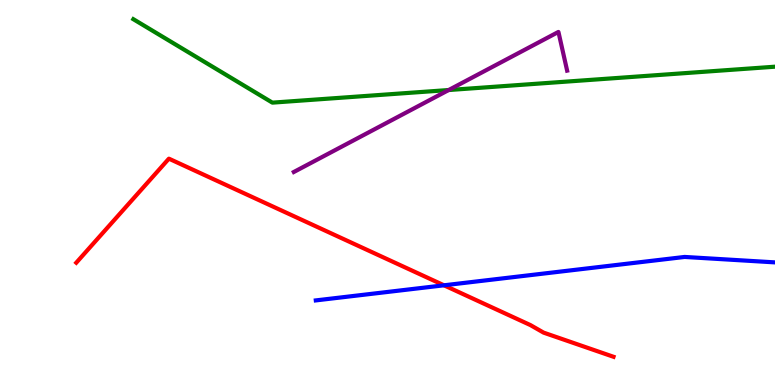[{'lines': ['blue', 'red'], 'intersections': [{'x': 5.73, 'y': 2.59}]}, {'lines': ['green', 'red'], 'intersections': []}, {'lines': ['purple', 'red'], 'intersections': []}, {'lines': ['blue', 'green'], 'intersections': []}, {'lines': ['blue', 'purple'], 'intersections': []}, {'lines': ['green', 'purple'], 'intersections': [{'x': 5.79, 'y': 7.66}]}]